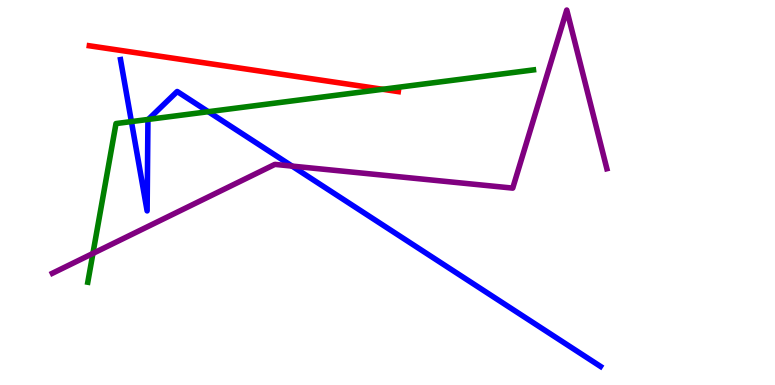[{'lines': ['blue', 'red'], 'intersections': []}, {'lines': ['green', 'red'], 'intersections': [{'x': 4.94, 'y': 7.68}]}, {'lines': ['purple', 'red'], 'intersections': []}, {'lines': ['blue', 'green'], 'intersections': [{'x': 1.7, 'y': 6.84}, {'x': 1.91, 'y': 6.9}, {'x': 2.69, 'y': 7.1}]}, {'lines': ['blue', 'purple'], 'intersections': [{'x': 3.77, 'y': 5.69}]}, {'lines': ['green', 'purple'], 'intersections': [{'x': 1.2, 'y': 3.42}]}]